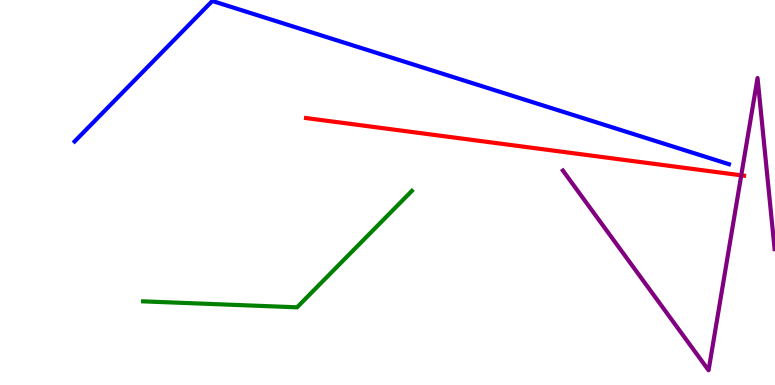[{'lines': ['blue', 'red'], 'intersections': []}, {'lines': ['green', 'red'], 'intersections': []}, {'lines': ['purple', 'red'], 'intersections': [{'x': 9.56, 'y': 5.45}]}, {'lines': ['blue', 'green'], 'intersections': []}, {'lines': ['blue', 'purple'], 'intersections': []}, {'lines': ['green', 'purple'], 'intersections': []}]